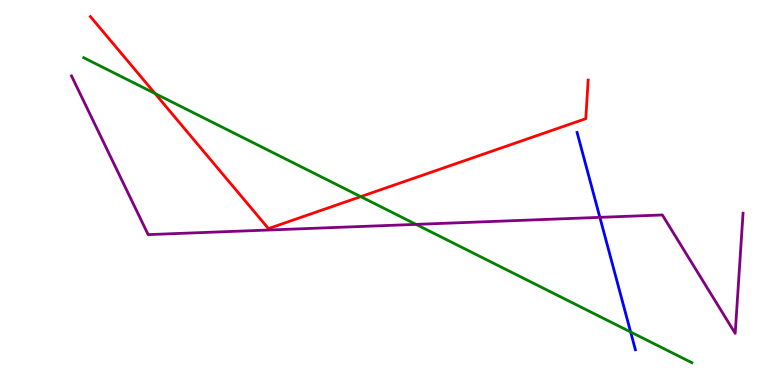[{'lines': ['blue', 'red'], 'intersections': []}, {'lines': ['green', 'red'], 'intersections': [{'x': 2.0, 'y': 7.57}, {'x': 4.65, 'y': 4.89}]}, {'lines': ['purple', 'red'], 'intersections': []}, {'lines': ['blue', 'green'], 'intersections': [{'x': 8.14, 'y': 1.38}]}, {'lines': ['blue', 'purple'], 'intersections': [{'x': 7.74, 'y': 4.35}]}, {'lines': ['green', 'purple'], 'intersections': [{'x': 5.37, 'y': 4.17}]}]